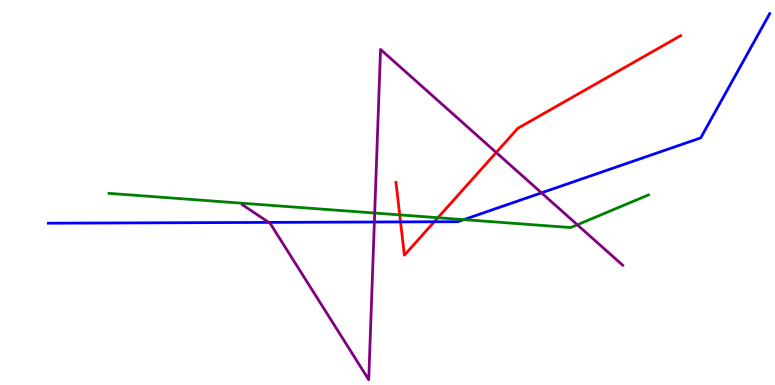[{'lines': ['blue', 'red'], 'intersections': [{'x': 5.17, 'y': 4.24}, {'x': 5.6, 'y': 4.24}]}, {'lines': ['green', 'red'], 'intersections': [{'x': 5.16, 'y': 4.42}, {'x': 5.65, 'y': 4.35}]}, {'lines': ['purple', 'red'], 'intersections': [{'x': 6.4, 'y': 6.04}]}, {'lines': ['blue', 'green'], 'intersections': [{'x': 5.98, 'y': 4.3}]}, {'lines': ['blue', 'purple'], 'intersections': [{'x': 3.47, 'y': 4.22}, {'x': 4.83, 'y': 4.23}, {'x': 6.99, 'y': 4.99}]}, {'lines': ['green', 'purple'], 'intersections': [{'x': 4.83, 'y': 4.47}, {'x': 7.45, 'y': 4.16}]}]